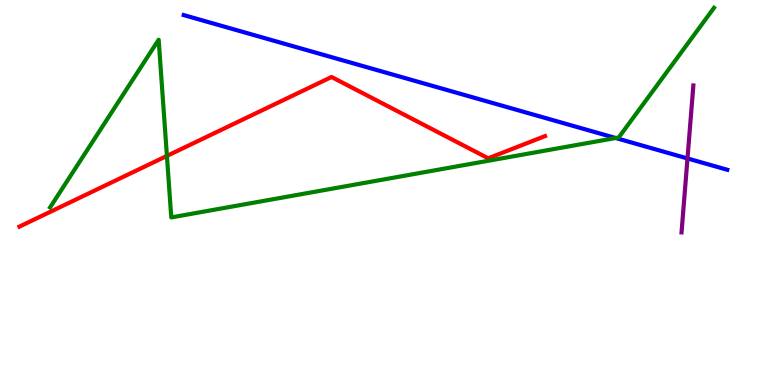[{'lines': ['blue', 'red'], 'intersections': []}, {'lines': ['green', 'red'], 'intersections': [{'x': 2.15, 'y': 5.95}]}, {'lines': ['purple', 'red'], 'intersections': []}, {'lines': ['blue', 'green'], 'intersections': [{'x': 7.94, 'y': 6.42}]}, {'lines': ['blue', 'purple'], 'intersections': [{'x': 8.87, 'y': 5.88}]}, {'lines': ['green', 'purple'], 'intersections': []}]